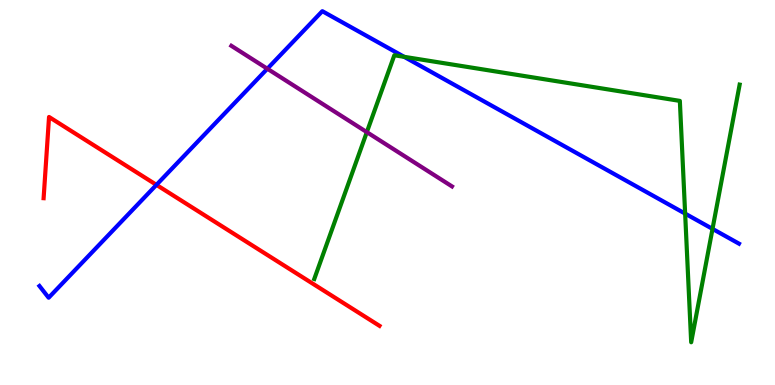[{'lines': ['blue', 'red'], 'intersections': [{'x': 2.02, 'y': 5.2}]}, {'lines': ['green', 'red'], 'intersections': []}, {'lines': ['purple', 'red'], 'intersections': []}, {'lines': ['blue', 'green'], 'intersections': [{'x': 5.21, 'y': 8.52}, {'x': 8.84, 'y': 4.45}, {'x': 9.19, 'y': 4.06}]}, {'lines': ['blue', 'purple'], 'intersections': [{'x': 3.45, 'y': 8.21}]}, {'lines': ['green', 'purple'], 'intersections': [{'x': 4.73, 'y': 6.57}]}]